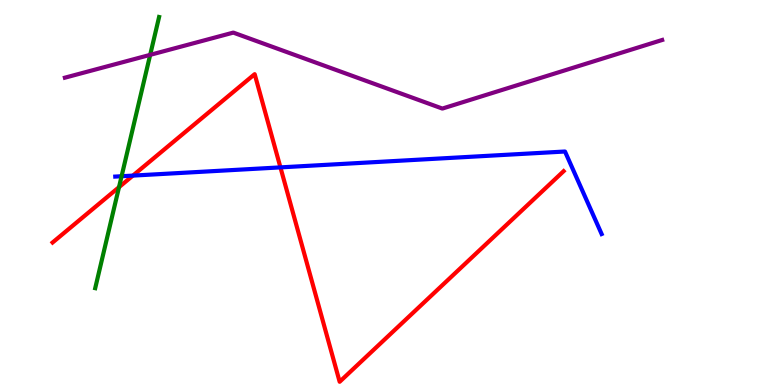[{'lines': ['blue', 'red'], 'intersections': [{'x': 1.71, 'y': 5.44}, {'x': 3.62, 'y': 5.65}]}, {'lines': ['green', 'red'], 'intersections': [{'x': 1.54, 'y': 5.14}]}, {'lines': ['purple', 'red'], 'intersections': []}, {'lines': ['blue', 'green'], 'intersections': [{'x': 1.57, 'y': 5.42}]}, {'lines': ['blue', 'purple'], 'intersections': []}, {'lines': ['green', 'purple'], 'intersections': [{'x': 1.94, 'y': 8.58}]}]